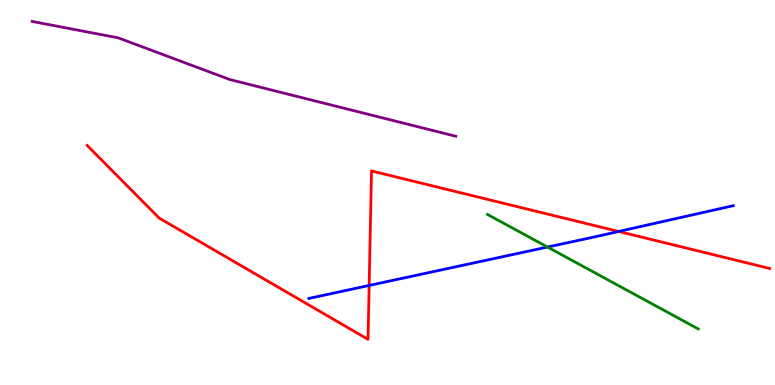[{'lines': ['blue', 'red'], 'intersections': [{'x': 4.76, 'y': 2.59}, {'x': 7.98, 'y': 3.99}]}, {'lines': ['green', 'red'], 'intersections': []}, {'lines': ['purple', 'red'], 'intersections': []}, {'lines': ['blue', 'green'], 'intersections': [{'x': 7.06, 'y': 3.58}]}, {'lines': ['blue', 'purple'], 'intersections': []}, {'lines': ['green', 'purple'], 'intersections': []}]